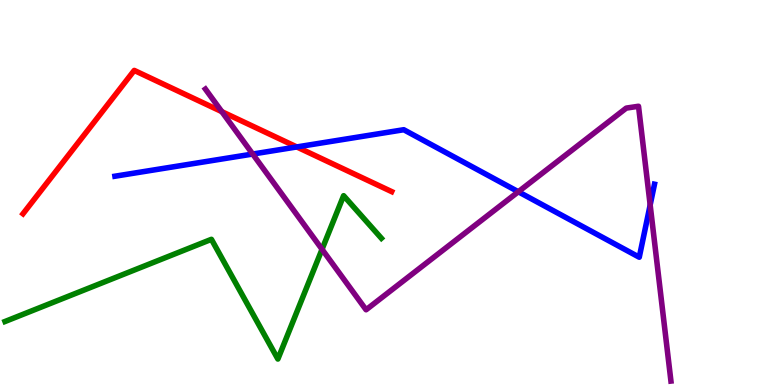[{'lines': ['blue', 'red'], 'intersections': [{'x': 3.83, 'y': 6.18}]}, {'lines': ['green', 'red'], 'intersections': []}, {'lines': ['purple', 'red'], 'intersections': [{'x': 2.86, 'y': 7.1}]}, {'lines': ['blue', 'green'], 'intersections': []}, {'lines': ['blue', 'purple'], 'intersections': [{'x': 3.26, 'y': 6.0}, {'x': 6.69, 'y': 5.02}, {'x': 8.39, 'y': 4.68}]}, {'lines': ['green', 'purple'], 'intersections': [{'x': 4.16, 'y': 3.52}]}]